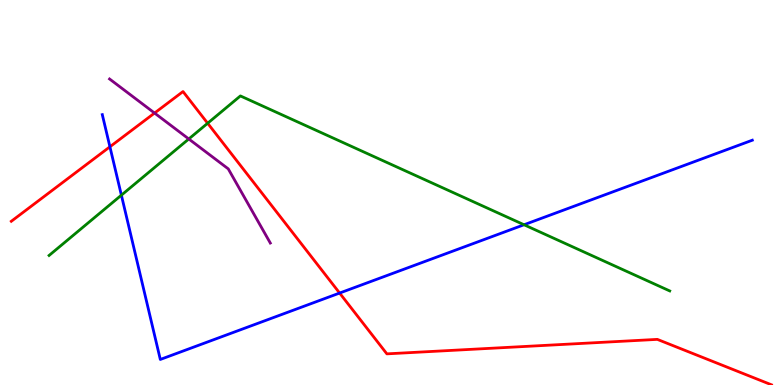[{'lines': ['blue', 'red'], 'intersections': [{'x': 1.42, 'y': 6.19}, {'x': 4.38, 'y': 2.39}]}, {'lines': ['green', 'red'], 'intersections': [{'x': 2.68, 'y': 6.8}]}, {'lines': ['purple', 'red'], 'intersections': [{'x': 1.99, 'y': 7.06}]}, {'lines': ['blue', 'green'], 'intersections': [{'x': 1.57, 'y': 4.93}, {'x': 6.76, 'y': 4.16}]}, {'lines': ['blue', 'purple'], 'intersections': []}, {'lines': ['green', 'purple'], 'intersections': [{'x': 2.44, 'y': 6.39}]}]